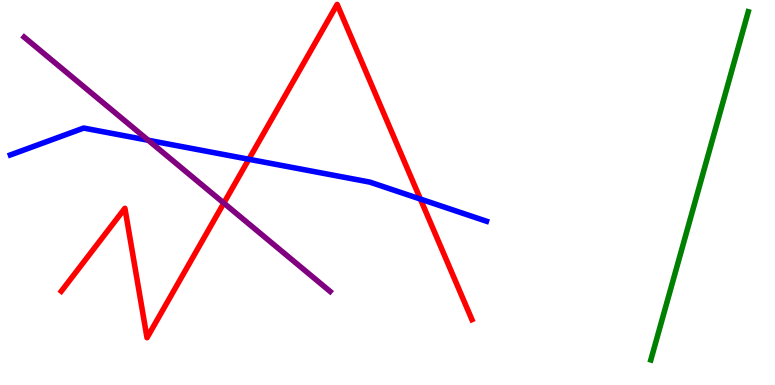[{'lines': ['blue', 'red'], 'intersections': [{'x': 3.21, 'y': 5.86}, {'x': 5.42, 'y': 4.83}]}, {'lines': ['green', 'red'], 'intersections': []}, {'lines': ['purple', 'red'], 'intersections': [{'x': 2.89, 'y': 4.73}]}, {'lines': ['blue', 'green'], 'intersections': []}, {'lines': ['blue', 'purple'], 'intersections': [{'x': 1.91, 'y': 6.36}]}, {'lines': ['green', 'purple'], 'intersections': []}]